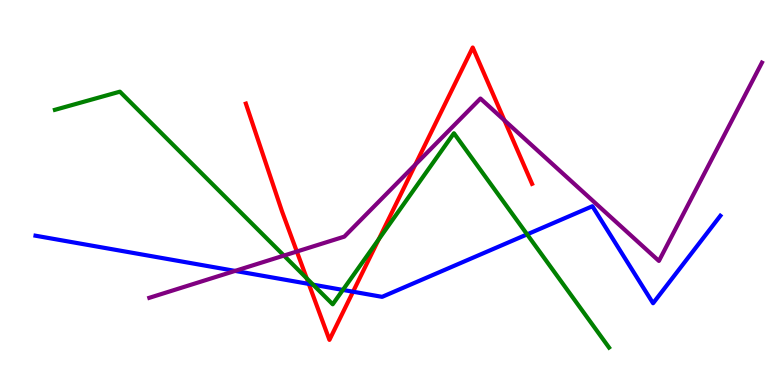[{'lines': ['blue', 'red'], 'intersections': [{'x': 3.98, 'y': 2.63}, {'x': 4.56, 'y': 2.42}]}, {'lines': ['green', 'red'], 'intersections': [{'x': 3.96, 'y': 2.77}, {'x': 4.89, 'y': 3.78}]}, {'lines': ['purple', 'red'], 'intersections': [{'x': 3.83, 'y': 3.47}, {'x': 5.36, 'y': 5.72}, {'x': 6.51, 'y': 6.87}]}, {'lines': ['blue', 'green'], 'intersections': [{'x': 4.04, 'y': 2.61}, {'x': 4.42, 'y': 2.47}, {'x': 6.8, 'y': 3.91}]}, {'lines': ['blue', 'purple'], 'intersections': [{'x': 3.03, 'y': 2.96}]}, {'lines': ['green', 'purple'], 'intersections': [{'x': 3.66, 'y': 3.36}]}]